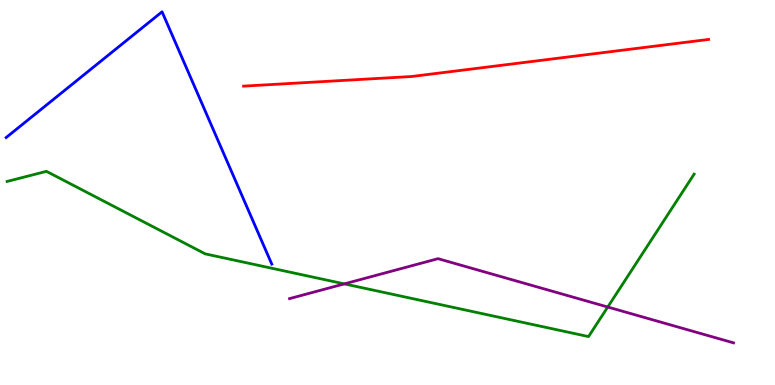[{'lines': ['blue', 'red'], 'intersections': []}, {'lines': ['green', 'red'], 'intersections': []}, {'lines': ['purple', 'red'], 'intersections': []}, {'lines': ['blue', 'green'], 'intersections': []}, {'lines': ['blue', 'purple'], 'intersections': []}, {'lines': ['green', 'purple'], 'intersections': [{'x': 4.44, 'y': 2.63}, {'x': 7.84, 'y': 2.03}]}]